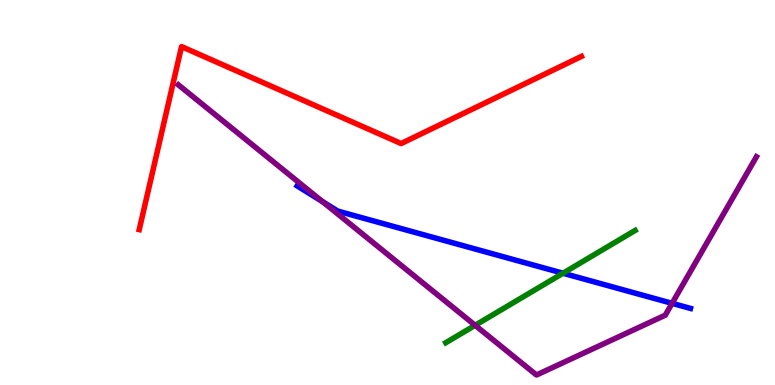[{'lines': ['blue', 'red'], 'intersections': []}, {'lines': ['green', 'red'], 'intersections': []}, {'lines': ['purple', 'red'], 'intersections': []}, {'lines': ['blue', 'green'], 'intersections': [{'x': 7.26, 'y': 2.9}]}, {'lines': ['blue', 'purple'], 'intersections': [{'x': 4.16, 'y': 4.76}, {'x': 8.67, 'y': 2.12}]}, {'lines': ['green', 'purple'], 'intersections': [{'x': 6.13, 'y': 1.55}]}]